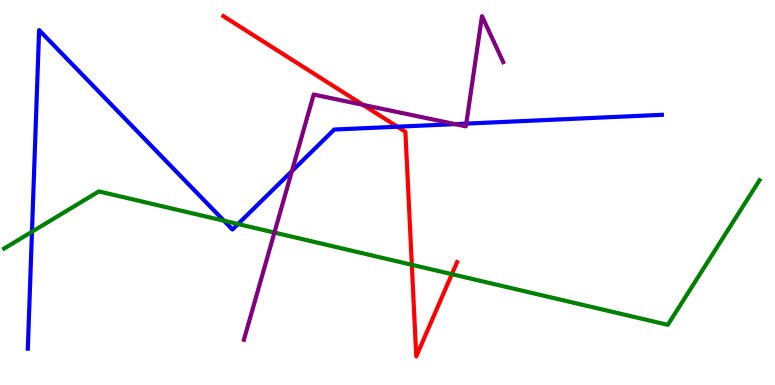[{'lines': ['blue', 'red'], 'intersections': [{'x': 5.13, 'y': 6.71}]}, {'lines': ['green', 'red'], 'intersections': [{'x': 5.31, 'y': 3.12}, {'x': 5.83, 'y': 2.88}]}, {'lines': ['purple', 'red'], 'intersections': [{'x': 4.68, 'y': 7.28}]}, {'lines': ['blue', 'green'], 'intersections': [{'x': 0.412, 'y': 3.98}, {'x': 2.89, 'y': 4.27}, {'x': 3.07, 'y': 4.18}]}, {'lines': ['blue', 'purple'], 'intersections': [{'x': 3.77, 'y': 5.55}, {'x': 5.87, 'y': 6.78}, {'x': 6.02, 'y': 6.79}]}, {'lines': ['green', 'purple'], 'intersections': [{'x': 3.54, 'y': 3.96}]}]